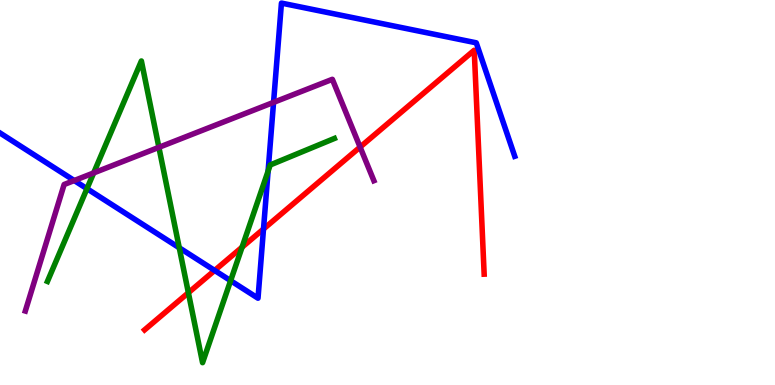[{'lines': ['blue', 'red'], 'intersections': [{'x': 2.77, 'y': 2.98}, {'x': 3.4, 'y': 4.05}]}, {'lines': ['green', 'red'], 'intersections': [{'x': 2.43, 'y': 2.4}, {'x': 3.12, 'y': 3.58}]}, {'lines': ['purple', 'red'], 'intersections': [{'x': 4.65, 'y': 6.18}]}, {'lines': ['blue', 'green'], 'intersections': [{'x': 1.12, 'y': 5.1}, {'x': 2.31, 'y': 3.56}, {'x': 2.98, 'y': 2.71}, {'x': 3.46, 'y': 5.55}]}, {'lines': ['blue', 'purple'], 'intersections': [{'x': 0.958, 'y': 5.31}, {'x': 3.53, 'y': 7.34}]}, {'lines': ['green', 'purple'], 'intersections': [{'x': 1.21, 'y': 5.51}, {'x': 2.05, 'y': 6.17}]}]